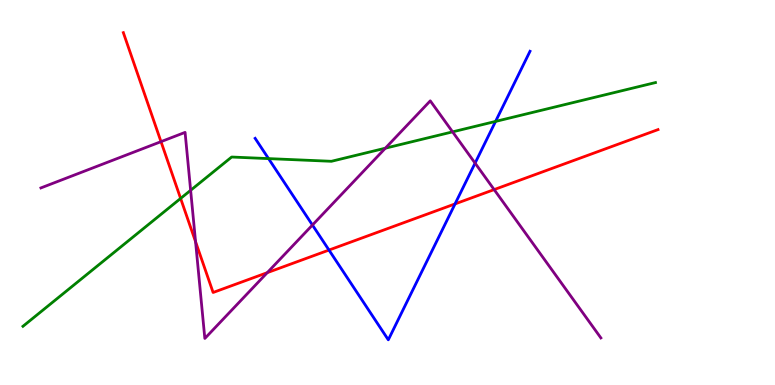[{'lines': ['blue', 'red'], 'intersections': [{'x': 4.24, 'y': 3.5}, {'x': 5.87, 'y': 4.7}]}, {'lines': ['green', 'red'], 'intersections': [{'x': 2.33, 'y': 4.85}]}, {'lines': ['purple', 'red'], 'intersections': [{'x': 2.08, 'y': 6.32}, {'x': 2.52, 'y': 3.72}, {'x': 3.45, 'y': 2.92}, {'x': 6.38, 'y': 5.08}]}, {'lines': ['blue', 'green'], 'intersections': [{'x': 3.47, 'y': 5.88}, {'x': 6.39, 'y': 6.85}]}, {'lines': ['blue', 'purple'], 'intersections': [{'x': 4.03, 'y': 4.15}, {'x': 6.13, 'y': 5.76}]}, {'lines': ['green', 'purple'], 'intersections': [{'x': 2.46, 'y': 5.06}, {'x': 4.97, 'y': 6.15}, {'x': 5.84, 'y': 6.58}]}]